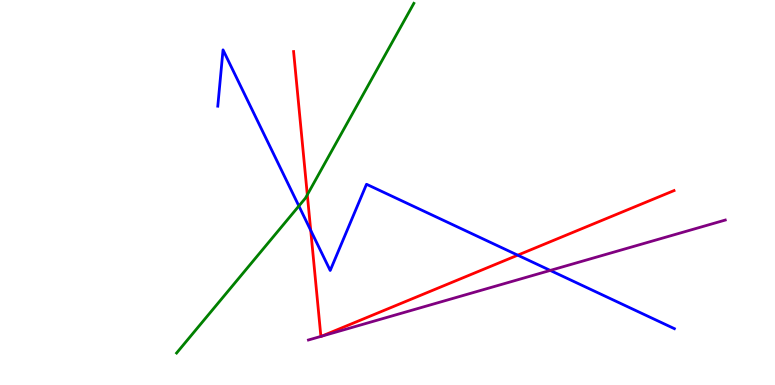[{'lines': ['blue', 'red'], 'intersections': [{'x': 4.01, 'y': 4.02}, {'x': 6.68, 'y': 3.37}]}, {'lines': ['green', 'red'], 'intersections': [{'x': 3.97, 'y': 4.94}]}, {'lines': ['purple', 'red'], 'intersections': [{'x': 4.14, 'y': 1.26}, {'x': 4.15, 'y': 1.27}]}, {'lines': ['blue', 'green'], 'intersections': [{'x': 3.86, 'y': 4.65}]}, {'lines': ['blue', 'purple'], 'intersections': [{'x': 7.1, 'y': 2.98}]}, {'lines': ['green', 'purple'], 'intersections': []}]